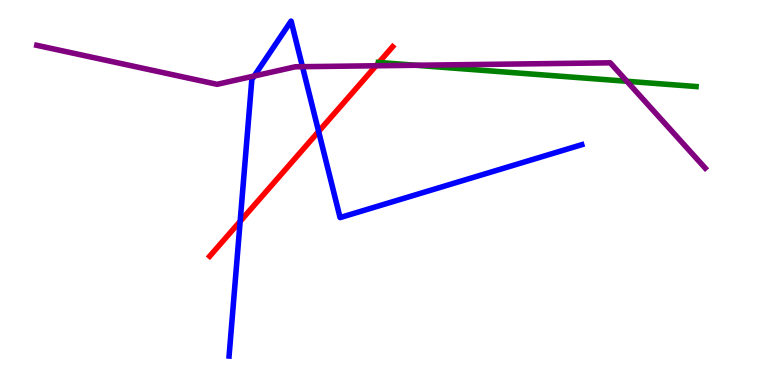[{'lines': ['blue', 'red'], 'intersections': [{'x': 3.1, 'y': 4.25}, {'x': 4.11, 'y': 6.59}]}, {'lines': ['green', 'red'], 'intersections': [{'x': 4.89, 'y': 8.38}]}, {'lines': ['purple', 'red'], 'intersections': [{'x': 4.85, 'y': 8.29}]}, {'lines': ['blue', 'green'], 'intersections': []}, {'lines': ['blue', 'purple'], 'intersections': [{'x': 3.28, 'y': 8.03}, {'x': 3.9, 'y': 8.27}]}, {'lines': ['green', 'purple'], 'intersections': [{'x': 5.37, 'y': 8.3}, {'x': 8.09, 'y': 7.89}]}]